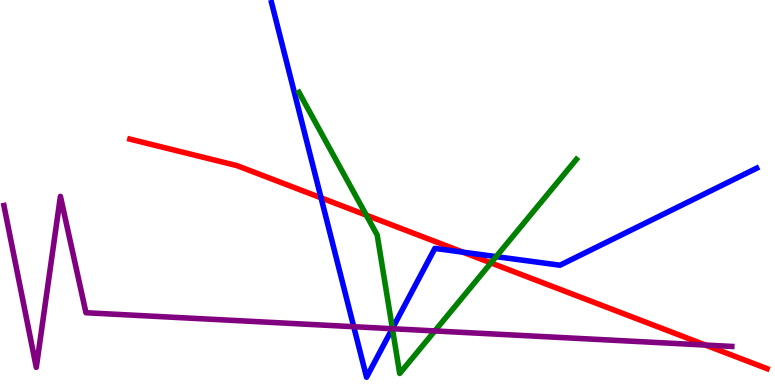[{'lines': ['blue', 'red'], 'intersections': [{'x': 4.14, 'y': 4.86}, {'x': 5.97, 'y': 3.45}]}, {'lines': ['green', 'red'], 'intersections': [{'x': 4.73, 'y': 4.41}, {'x': 6.33, 'y': 3.17}]}, {'lines': ['purple', 'red'], 'intersections': [{'x': 9.1, 'y': 1.04}]}, {'lines': ['blue', 'green'], 'intersections': [{'x': 5.06, 'y': 1.47}, {'x': 6.4, 'y': 3.33}]}, {'lines': ['blue', 'purple'], 'intersections': [{'x': 4.56, 'y': 1.51}, {'x': 5.06, 'y': 1.46}]}, {'lines': ['green', 'purple'], 'intersections': [{'x': 5.06, 'y': 1.46}, {'x': 5.61, 'y': 1.4}]}]